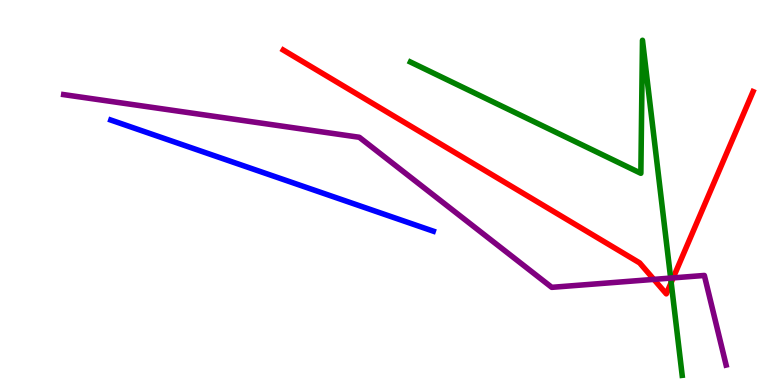[{'lines': ['blue', 'red'], 'intersections': []}, {'lines': ['green', 'red'], 'intersections': [{'x': 8.66, 'y': 2.66}]}, {'lines': ['purple', 'red'], 'intersections': [{'x': 8.44, 'y': 2.74}, {'x': 8.69, 'y': 2.78}]}, {'lines': ['blue', 'green'], 'intersections': []}, {'lines': ['blue', 'purple'], 'intersections': []}, {'lines': ['green', 'purple'], 'intersections': [{'x': 8.65, 'y': 2.78}]}]